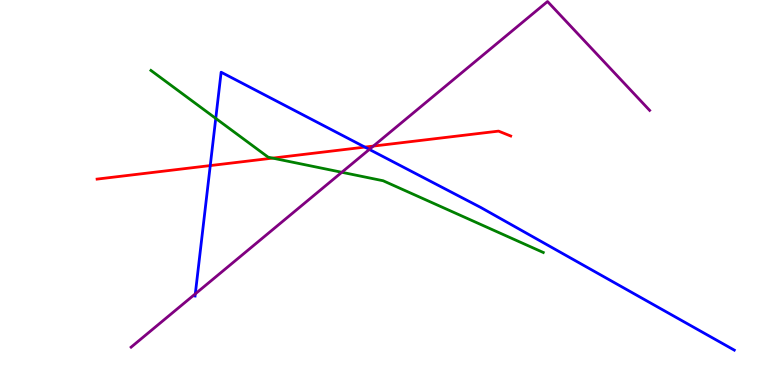[{'lines': ['blue', 'red'], 'intersections': [{'x': 2.71, 'y': 5.7}, {'x': 4.71, 'y': 6.18}]}, {'lines': ['green', 'red'], 'intersections': [{'x': 3.52, 'y': 5.89}]}, {'lines': ['purple', 'red'], 'intersections': [{'x': 4.82, 'y': 6.21}]}, {'lines': ['blue', 'green'], 'intersections': [{'x': 2.78, 'y': 6.92}]}, {'lines': ['blue', 'purple'], 'intersections': [{'x': 2.52, 'y': 2.37}, {'x': 4.77, 'y': 6.12}]}, {'lines': ['green', 'purple'], 'intersections': [{'x': 4.41, 'y': 5.53}]}]